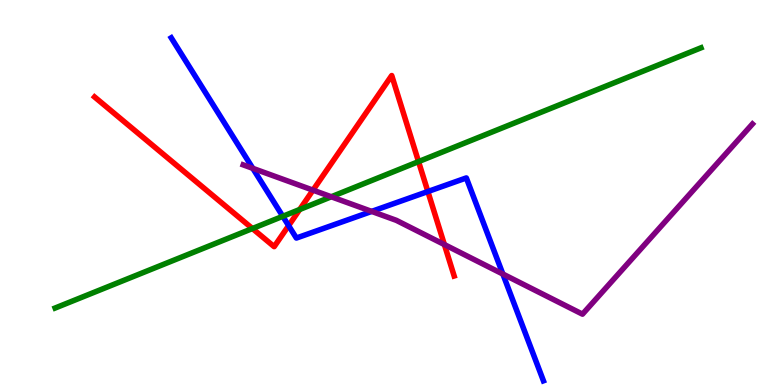[{'lines': ['blue', 'red'], 'intersections': [{'x': 3.72, 'y': 4.14}, {'x': 5.52, 'y': 5.03}]}, {'lines': ['green', 'red'], 'intersections': [{'x': 3.26, 'y': 4.06}, {'x': 3.87, 'y': 4.56}, {'x': 5.4, 'y': 5.8}]}, {'lines': ['purple', 'red'], 'intersections': [{'x': 4.04, 'y': 5.06}, {'x': 5.73, 'y': 3.65}]}, {'lines': ['blue', 'green'], 'intersections': [{'x': 3.65, 'y': 4.38}]}, {'lines': ['blue', 'purple'], 'intersections': [{'x': 3.26, 'y': 5.63}, {'x': 4.8, 'y': 4.51}, {'x': 6.49, 'y': 2.88}]}, {'lines': ['green', 'purple'], 'intersections': [{'x': 4.27, 'y': 4.89}]}]